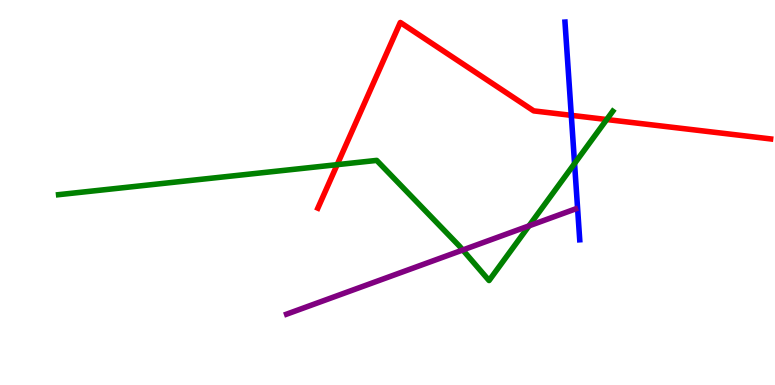[{'lines': ['blue', 'red'], 'intersections': [{'x': 7.37, 'y': 7.0}]}, {'lines': ['green', 'red'], 'intersections': [{'x': 4.35, 'y': 5.72}, {'x': 7.83, 'y': 6.9}]}, {'lines': ['purple', 'red'], 'intersections': []}, {'lines': ['blue', 'green'], 'intersections': [{'x': 7.41, 'y': 5.75}]}, {'lines': ['blue', 'purple'], 'intersections': []}, {'lines': ['green', 'purple'], 'intersections': [{'x': 5.97, 'y': 3.51}, {'x': 6.83, 'y': 4.13}]}]